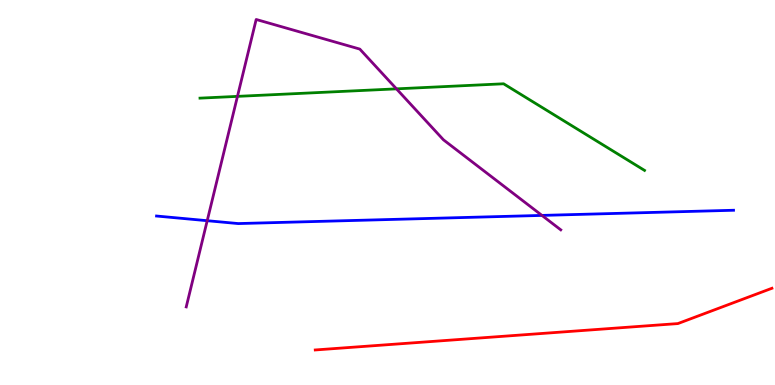[{'lines': ['blue', 'red'], 'intersections': []}, {'lines': ['green', 'red'], 'intersections': []}, {'lines': ['purple', 'red'], 'intersections': []}, {'lines': ['blue', 'green'], 'intersections': []}, {'lines': ['blue', 'purple'], 'intersections': [{'x': 2.67, 'y': 4.27}, {'x': 6.99, 'y': 4.4}]}, {'lines': ['green', 'purple'], 'intersections': [{'x': 3.06, 'y': 7.5}, {'x': 5.12, 'y': 7.69}]}]